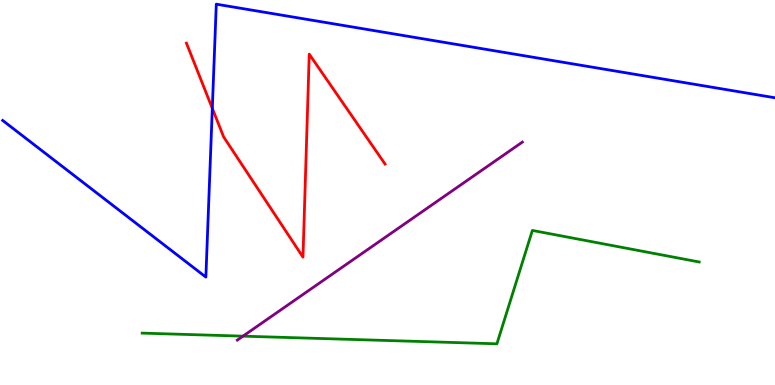[{'lines': ['blue', 'red'], 'intersections': [{'x': 2.74, 'y': 7.19}]}, {'lines': ['green', 'red'], 'intersections': []}, {'lines': ['purple', 'red'], 'intersections': []}, {'lines': ['blue', 'green'], 'intersections': []}, {'lines': ['blue', 'purple'], 'intersections': []}, {'lines': ['green', 'purple'], 'intersections': [{'x': 3.14, 'y': 1.27}]}]